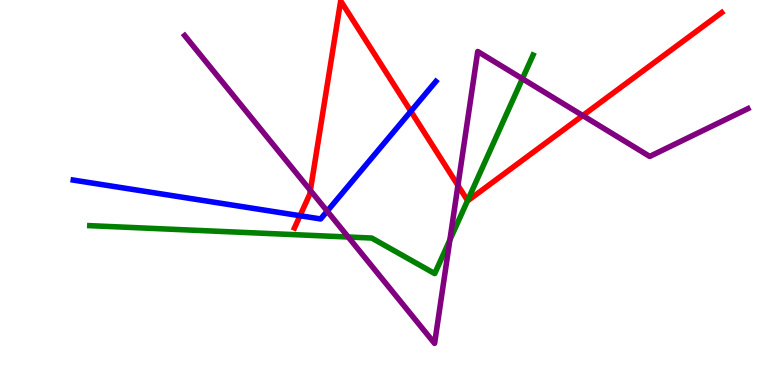[{'lines': ['blue', 'red'], 'intersections': [{'x': 3.87, 'y': 4.4}, {'x': 5.3, 'y': 7.11}]}, {'lines': ['green', 'red'], 'intersections': [{'x': 6.03, 'y': 4.79}]}, {'lines': ['purple', 'red'], 'intersections': [{'x': 4.0, 'y': 5.05}, {'x': 5.91, 'y': 5.18}, {'x': 7.52, 'y': 7.0}]}, {'lines': ['blue', 'green'], 'intersections': []}, {'lines': ['blue', 'purple'], 'intersections': [{'x': 4.22, 'y': 4.52}]}, {'lines': ['green', 'purple'], 'intersections': [{'x': 4.49, 'y': 3.84}, {'x': 5.81, 'y': 3.77}, {'x': 6.74, 'y': 7.95}]}]